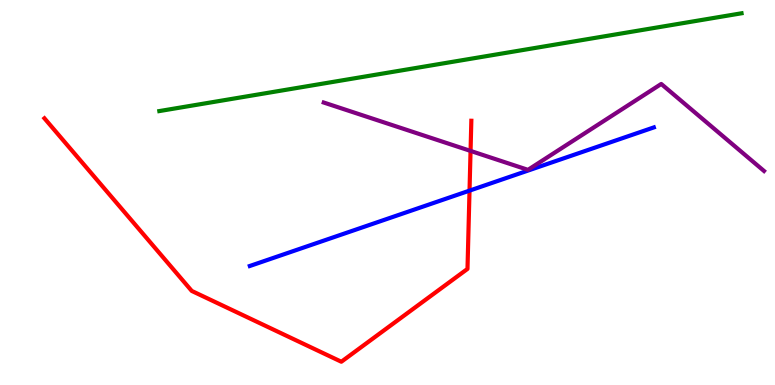[{'lines': ['blue', 'red'], 'intersections': [{'x': 6.06, 'y': 5.05}]}, {'lines': ['green', 'red'], 'intersections': []}, {'lines': ['purple', 'red'], 'intersections': [{'x': 6.07, 'y': 6.08}]}, {'lines': ['blue', 'green'], 'intersections': []}, {'lines': ['blue', 'purple'], 'intersections': []}, {'lines': ['green', 'purple'], 'intersections': []}]